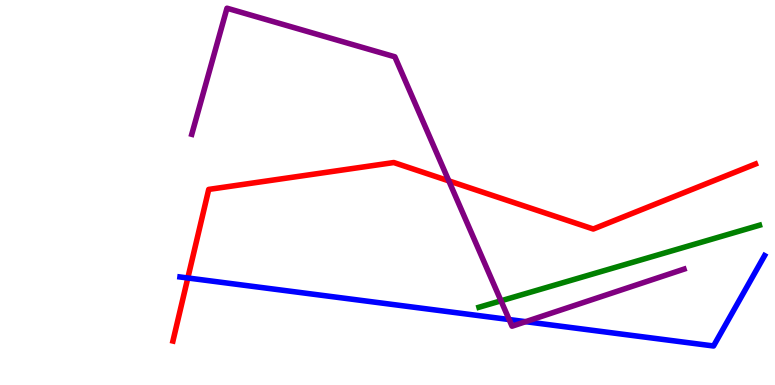[{'lines': ['blue', 'red'], 'intersections': [{'x': 2.42, 'y': 2.78}]}, {'lines': ['green', 'red'], 'intersections': []}, {'lines': ['purple', 'red'], 'intersections': [{'x': 5.79, 'y': 5.3}]}, {'lines': ['blue', 'green'], 'intersections': []}, {'lines': ['blue', 'purple'], 'intersections': [{'x': 6.57, 'y': 1.7}, {'x': 6.78, 'y': 1.64}]}, {'lines': ['green', 'purple'], 'intersections': [{'x': 6.46, 'y': 2.19}]}]